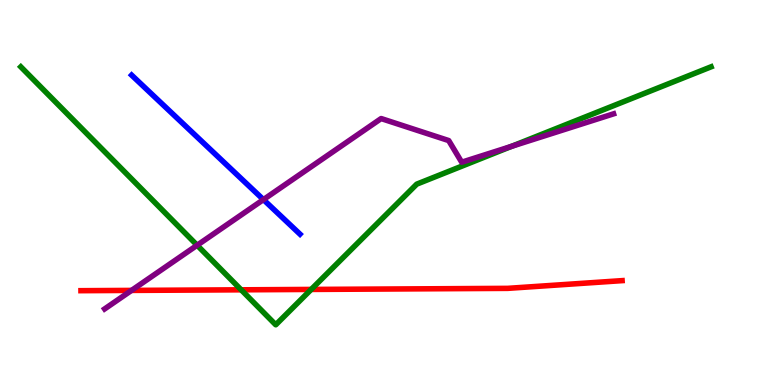[{'lines': ['blue', 'red'], 'intersections': []}, {'lines': ['green', 'red'], 'intersections': [{'x': 3.11, 'y': 2.47}, {'x': 4.02, 'y': 2.48}]}, {'lines': ['purple', 'red'], 'intersections': [{'x': 1.7, 'y': 2.46}]}, {'lines': ['blue', 'green'], 'intersections': []}, {'lines': ['blue', 'purple'], 'intersections': [{'x': 3.4, 'y': 4.82}]}, {'lines': ['green', 'purple'], 'intersections': [{'x': 2.54, 'y': 3.63}, {'x': 6.6, 'y': 6.2}]}]